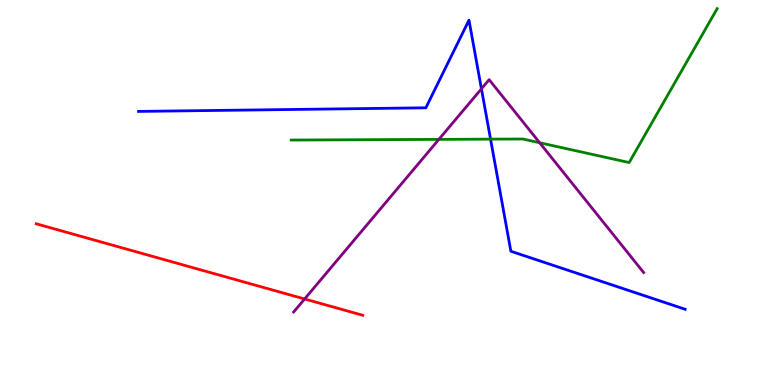[{'lines': ['blue', 'red'], 'intersections': []}, {'lines': ['green', 'red'], 'intersections': []}, {'lines': ['purple', 'red'], 'intersections': [{'x': 3.93, 'y': 2.23}]}, {'lines': ['blue', 'green'], 'intersections': [{'x': 6.33, 'y': 6.39}]}, {'lines': ['blue', 'purple'], 'intersections': [{'x': 6.21, 'y': 7.69}]}, {'lines': ['green', 'purple'], 'intersections': [{'x': 5.66, 'y': 6.38}, {'x': 6.96, 'y': 6.29}]}]